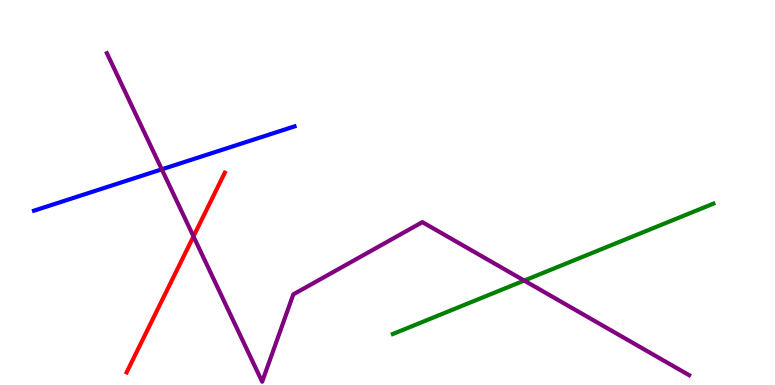[{'lines': ['blue', 'red'], 'intersections': []}, {'lines': ['green', 'red'], 'intersections': []}, {'lines': ['purple', 'red'], 'intersections': [{'x': 2.5, 'y': 3.86}]}, {'lines': ['blue', 'green'], 'intersections': []}, {'lines': ['blue', 'purple'], 'intersections': [{'x': 2.09, 'y': 5.6}]}, {'lines': ['green', 'purple'], 'intersections': [{'x': 6.76, 'y': 2.71}]}]